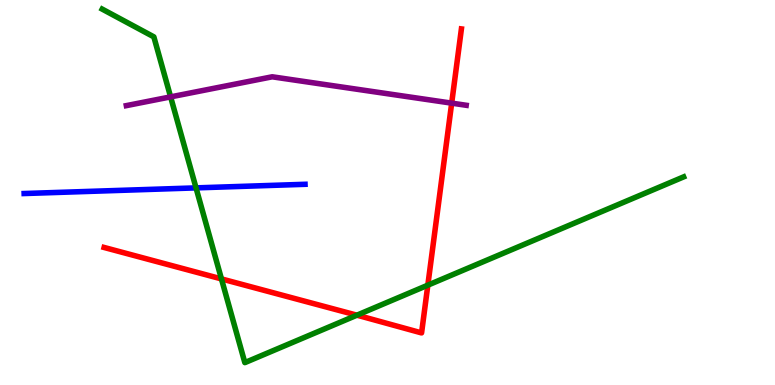[{'lines': ['blue', 'red'], 'intersections': []}, {'lines': ['green', 'red'], 'intersections': [{'x': 2.86, 'y': 2.76}, {'x': 4.61, 'y': 1.81}, {'x': 5.52, 'y': 2.59}]}, {'lines': ['purple', 'red'], 'intersections': [{'x': 5.83, 'y': 7.32}]}, {'lines': ['blue', 'green'], 'intersections': [{'x': 2.53, 'y': 5.12}]}, {'lines': ['blue', 'purple'], 'intersections': []}, {'lines': ['green', 'purple'], 'intersections': [{'x': 2.2, 'y': 7.48}]}]